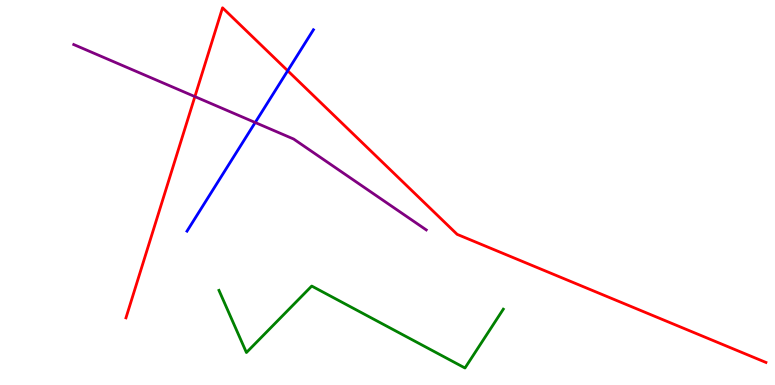[{'lines': ['blue', 'red'], 'intersections': [{'x': 3.71, 'y': 8.16}]}, {'lines': ['green', 'red'], 'intersections': []}, {'lines': ['purple', 'red'], 'intersections': [{'x': 2.51, 'y': 7.49}]}, {'lines': ['blue', 'green'], 'intersections': []}, {'lines': ['blue', 'purple'], 'intersections': [{'x': 3.29, 'y': 6.82}]}, {'lines': ['green', 'purple'], 'intersections': []}]